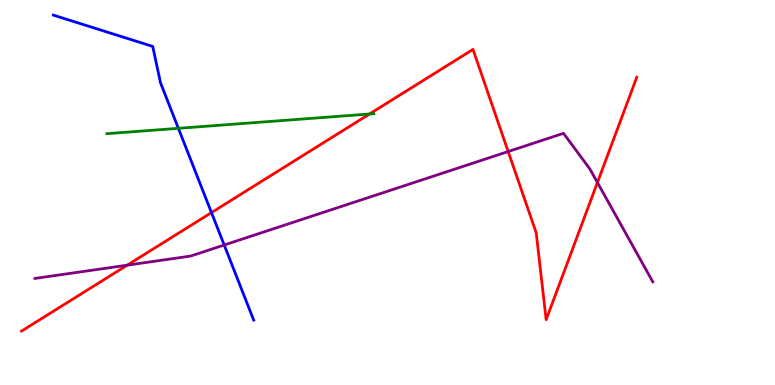[{'lines': ['blue', 'red'], 'intersections': [{'x': 2.73, 'y': 4.48}]}, {'lines': ['green', 'red'], 'intersections': [{'x': 4.77, 'y': 7.04}]}, {'lines': ['purple', 'red'], 'intersections': [{'x': 1.64, 'y': 3.11}, {'x': 6.56, 'y': 6.06}, {'x': 7.71, 'y': 5.26}]}, {'lines': ['blue', 'green'], 'intersections': [{'x': 2.3, 'y': 6.67}]}, {'lines': ['blue', 'purple'], 'intersections': [{'x': 2.89, 'y': 3.64}]}, {'lines': ['green', 'purple'], 'intersections': []}]